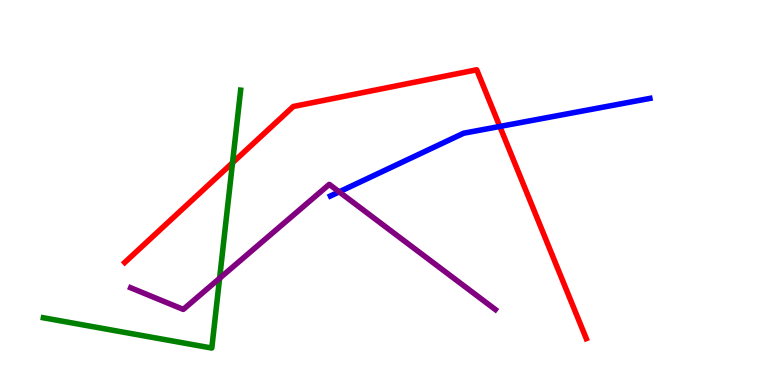[{'lines': ['blue', 'red'], 'intersections': [{'x': 6.45, 'y': 6.72}]}, {'lines': ['green', 'red'], 'intersections': [{'x': 3.0, 'y': 5.77}]}, {'lines': ['purple', 'red'], 'intersections': []}, {'lines': ['blue', 'green'], 'intersections': []}, {'lines': ['blue', 'purple'], 'intersections': [{'x': 4.38, 'y': 5.02}]}, {'lines': ['green', 'purple'], 'intersections': [{'x': 2.83, 'y': 2.77}]}]